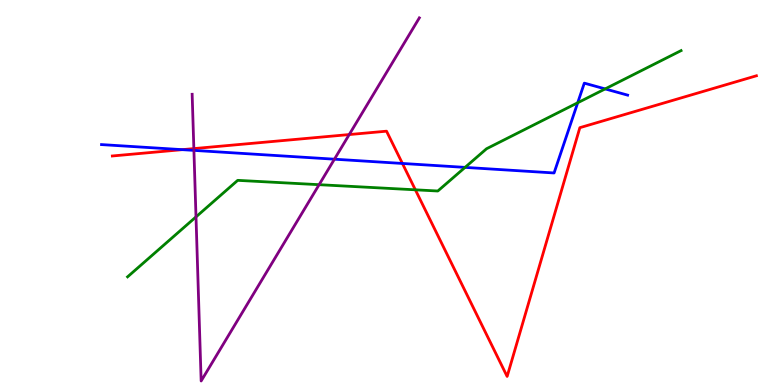[{'lines': ['blue', 'red'], 'intersections': [{'x': 2.35, 'y': 6.11}, {'x': 5.19, 'y': 5.75}]}, {'lines': ['green', 'red'], 'intersections': [{'x': 5.36, 'y': 5.07}]}, {'lines': ['purple', 'red'], 'intersections': [{'x': 2.5, 'y': 6.14}, {'x': 4.51, 'y': 6.51}]}, {'lines': ['blue', 'green'], 'intersections': [{'x': 6.0, 'y': 5.65}, {'x': 7.45, 'y': 7.33}, {'x': 7.81, 'y': 7.69}]}, {'lines': ['blue', 'purple'], 'intersections': [{'x': 2.5, 'y': 6.09}, {'x': 4.32, 'y': 5.87}]}, {'lines': ['green', 'purple'], 'intersections': [{'x': 2.53, 'y': 4.37}, {'x': 4.12, 'y': 5.2}]}]